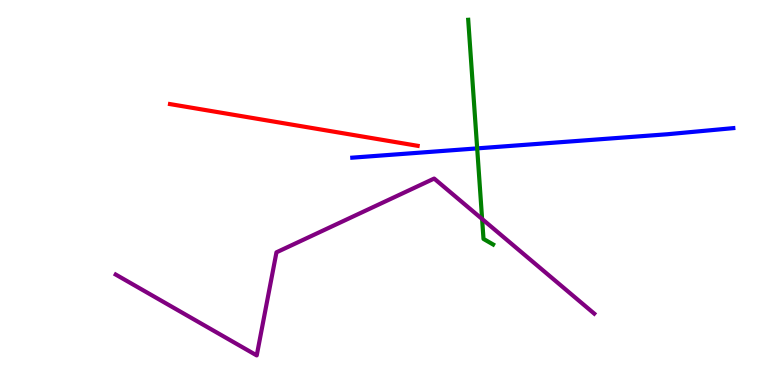[{'lines': ['blue', 'red'], 'intersections': []}, {'lines': ['green', 'red'], 'intersections': []}, {'lines': ['purple', 'red'], 'intersections': []}, {'lines': ['blue', 'green'], 'intersections': [{'x': 6.16, 'y': 6.15}]}, {'lines': ['blue', 'purple'], 'intersections': []}, {'lines': ['green', 'purple'], 'intersections': [{'x': 6.22, 'y': 4.31}]}]